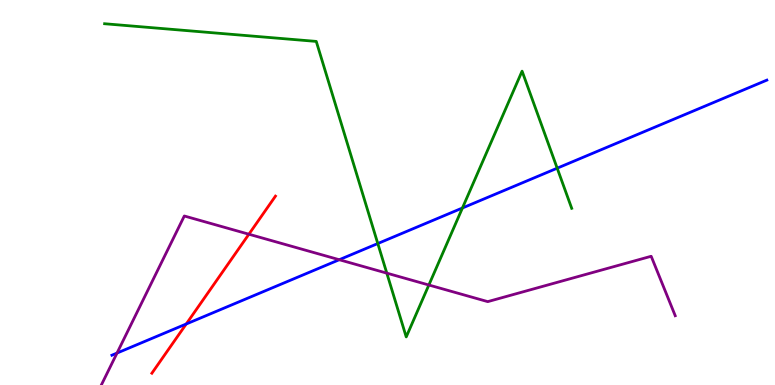[{'lines': ['blue', 'red'], 'intersections': [{'x': 2.4, 'y': 1.58}]}, {'lines': ['green', 'red'], 'intersections': []}, {'lines': ['purple', 'red'], 'intersections': [{'x': 3.21, 'y': 3.92}]}, {'lines': ['blue', 'green'], 'intersections': [{'x': 4.87, 'y': 3.67}, {'x': 5.97, 'y': 4.6}, {'x': 7.19, 'y': 5.63}]}, {'lines': ['blue', 'purple'], 'intersections': [{'x': 1.51, 'y': 0.829}, {'x': 4.38, 'y': 3.25}]}, {'lines': ['green', 'purple'], 'intersections': [{'x': 4.99, 'y': 2.91}, {'x': 5.53, 'y': 2.6}]}]